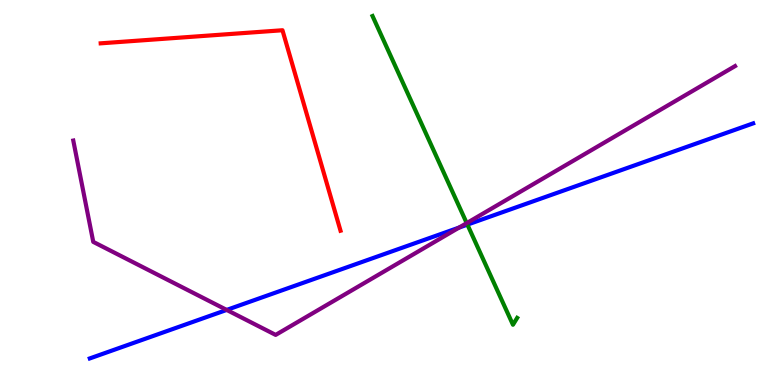[{'lines': ['blue', 'red'], 'intersections': []}, {'lines': ['green', 'red'], 'intersections': []}, {'lines': ['purple', 'red'], 'intersections': []}, {'lines': ['blue', 'green'], 'intersections': [{'x': 6.03, 'y': 4.17}]}, {'lines': ['blue', 'purple'], 'intersections': [{'x': 2.92, 'y': 1.95}, {'x': 5.92, 'y': 4.09}]}, {'lines': ['green', 'purple'], 'intersections': [{'x': 6.02, 'y': 4.2}]}]